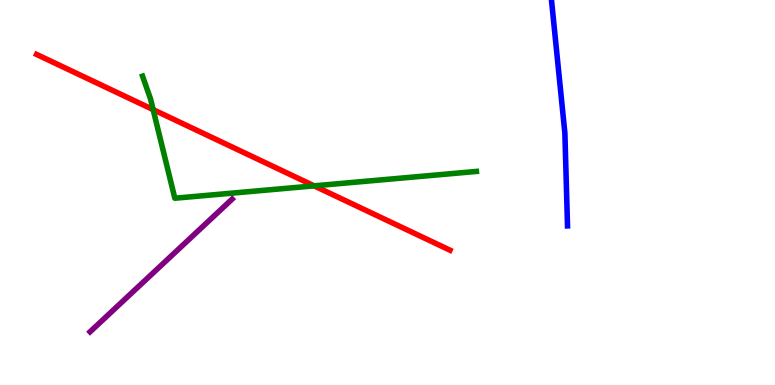[{'lines': ['blue', 'red'], 'intersections': []}, {'lines': ['green', 'red'], 'intersections': [{'x': 1.98, 'y': 7.15}, {'x': 4.05, 'y': 5.17}]}, {'lines': ['purple', 'red'], 'intersections': []}, {'lines': ['blue', 'green'], 'intersections': []}, {'lines': ['blue', 'purple'], 'intersections': []}, {'lines': ['green', 'purple'], 'intersections': []}]